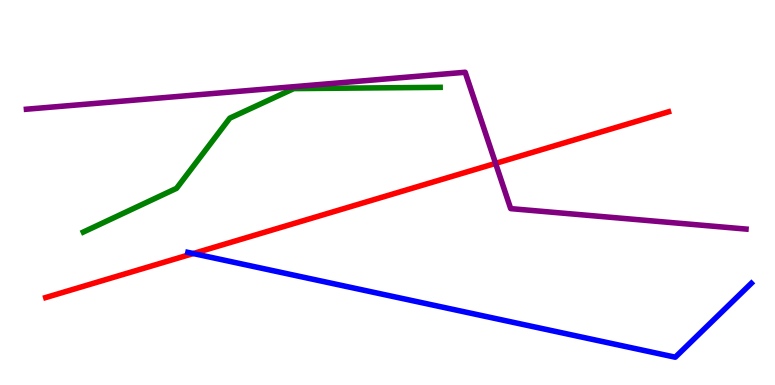[{'lines': ['blue', 'red'], 'intersections': [{'x': 2.49, 'y': 3.41}]}, {'lines': ['green', 'red'], 'intersections': []}, {'lines': ['purple', 'red'], 'intersections': [{'x': 6.39, 'y': 5.76}]}, {'lines': ['blue', 'green'], 'intersections': []}, {'lines': ['blue', 'purple'], 'intersections': []}, {'lines': ['green', 'purple'], 'intersections': []}]